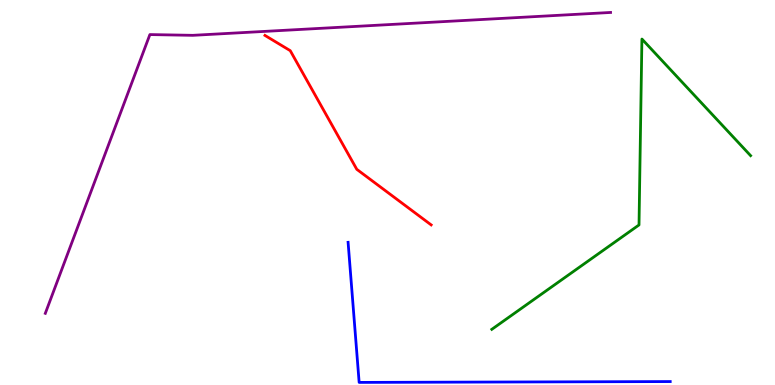[{'lines': ['blue', 'red'], 'intersections': []}, {'lines': ['green', 'red'], 'intersections': []}, {'lines': ['purple', 'red'], 'intersections': []}, {'lines': ['blue', 'green'], 'intersections': []}, {'lines': ['blue', 'purple'], 'intersections': []}, {'lines': ['green', 'purple'], 'intersections': []}]